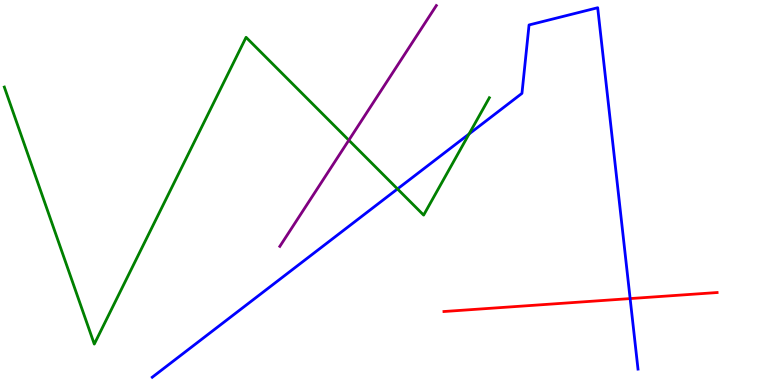[{'lines': ['blue', 'red'], 'intersections': [{'x': 8.13, 'y': 2.24}]}, {'lines': ['green', 'red'], 'intersections': []}, {'lines': ['purple', 'red'], 'intersections': []}, {'lines': ['blue', 'green'], 'intersections': [{'x': 5.13, 'y': 5.09}, {'x': 6.05, 'y': 6.52}]}, {'lines': ['blue', 'purple'], 'intersections': []}, {'lines': ['green', 'purple'], 'intersections': [{'x': 4.5, 'y': 6.36}]}]